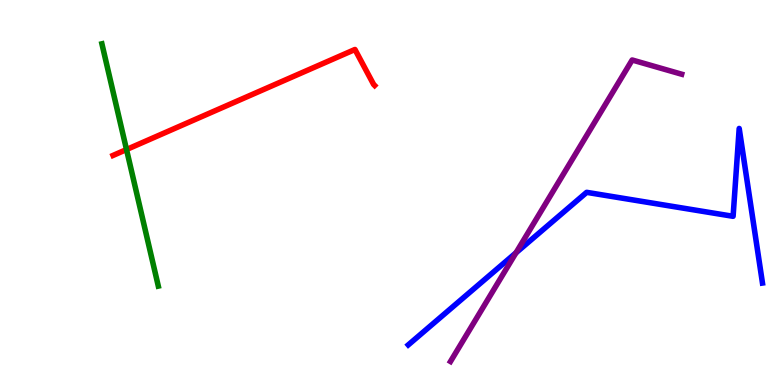[{'lines': ['blue', 'red'], 'intersections': []}, {'lines': ['green', 'red'], 'intersections': [{'x': 1.63, 'y': 6.12}]}, {'lines': ['purple', 'red'], 'intersections': []}, {'lines': ['blue', 'green'], 'intersections': []}, {'lines': ['blue', 'purple'], 'intersections': [{'x': 6.66, 'y': 3.43}]}, {'lines': ['green', 'purple'], 'intersections': []}]